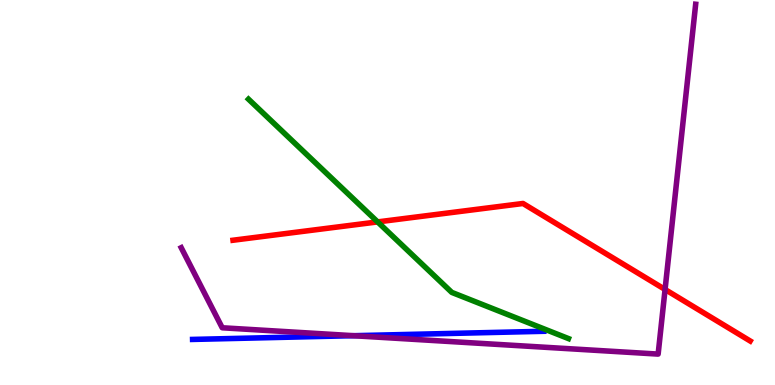[{'lines': ['blue', 'red'], 'intersections': []}, {'lines': ['green', 'red'], 'intersections': [{'x': 4.87, 'y': 4.24}]}, {'lines': ['purple', 'red'], 'intersections': [{'x': 8.58, 'y': 2.48}]}, {'lines': ['blue', 'green'], 'intersections': []}, {'lines': ['blue', 'purple'], 'intersections': [{'x': 4.56, 'y': 1.28}]}, {'lines': ['green', 'purple'], 'intersections': []}]